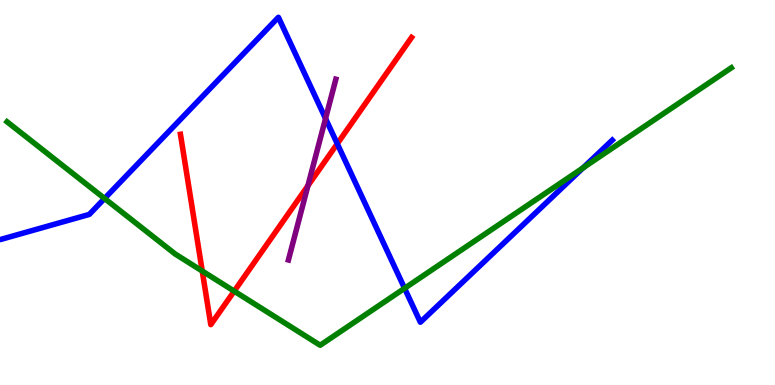[{'lines': ['blue', 'red'], 'intersections': [{'x': 4.35, 'y': 6.27}]}, {'lines': ['green', 'red'], 'intersections': [{'x': 2.61, 'y': 2.96}, {'x': 3.02, 'y': 2.44}]}, {'lines': ['purple', 'red'], 'intersections': [{'x': 3.97, 'y': 5.18}]}, {'lines': ['blue', 'green'], 'intersections': [{'x': 1.35, 'y': 4.84}, {'x': 5.22, 'y': 2.51}, {'x': 7.52, 'y': 5.64}]}, {'lines': ['blue', 'purple'], 'intersections': [{'x': 4.2, 'y': 6.92}]}, {'lines': ['green', 'purple'], 'intersections': []}]